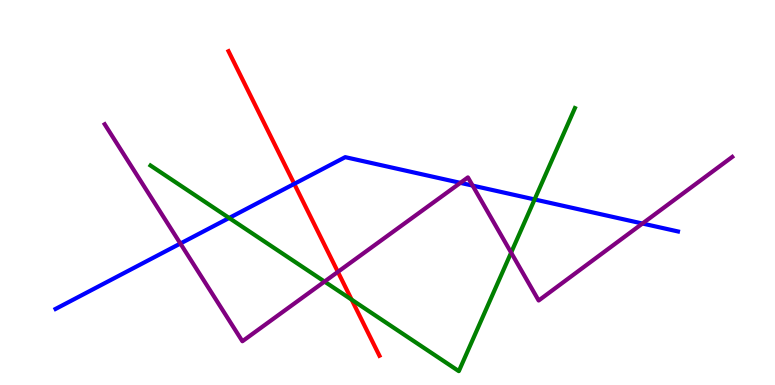[{'lines': ['blue', 'red'], 'intersections': [{'x': 3.8, 'y': 5.22}]}, {'lines': ['green', 'red'], 'intersections': [{'x': 4.54, 'y': 2.22}]}, {'lines': ['purple', 'red'], 'intersections': [{'x': 4.36, 'y': 2.94}]}, {'lines': ['blue', 'green'], 'intersections': [{'x': 2.96, 'y': 4.34}, {'x': 6.9, 'y': 4.82}]}, {'lines': ['blue', 'purple'], 'intersections': [{'x': 2.33, 'y': 3.67}, {'x': 5.94, 'y': 5.25}, {'x': 6.1, 'y': 5.18}, {'x': 8.29, 'y': 4.19}]}, {'lines': ['green', 'purple'], 'intersections': [{'x': 4.19, 'y': 2.69}, {'x': 6.6, 'y': 3.44}]}]